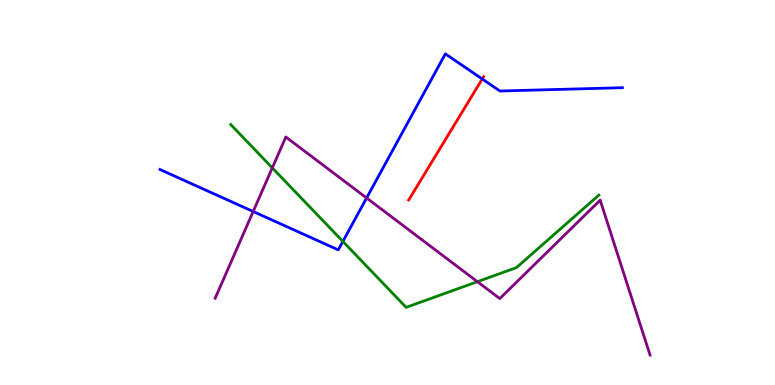[{'lines': ['blue', 'red'], 'intersections': [{'x': 6.22, 'y': 7.95}]}, {'lines': ['green', 'red'], 'intersections': []}, {'lines': ['purple', 'red'], 'intersections': []}, {'lines': ['blue', 'green'], 'intersections': [{'x': 4.42, 'y': 3.73}]}, {'lines': ['blue', 'purple'], 'intersections': [{'x': 3.27, 'y': 4.51}, {'x': 4.73, 'y': 4.86}]}, {'lines': ['green', 'purple'], 'intersections': [{'x': 3.51, 'y': 5.64}, {'x': 6.16, 'y': 2.68}]}]